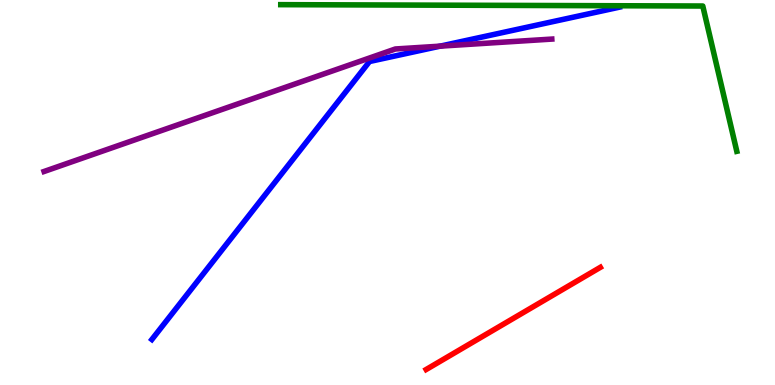[{'lines': ['blue', 'red'], 'intersections': []}, {'lines': ['green', 'red'], 'intersections': []}, {'lines': ['purple', 'red'], 'intersections': []}, {'lines': ['blue', 'green'], 'intersections': []}, {'lines': ['blue', 'purple'], 'intersections': [{'x': 5.68, 'y': 8.8}]}, {'lines': ['green', 'purple'], 'intersections': []}]